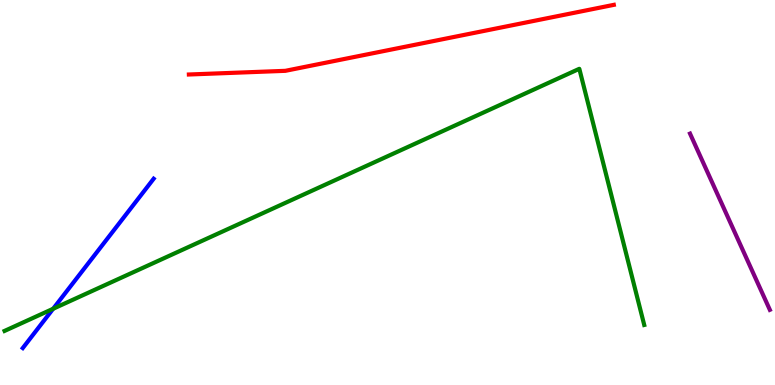[{'lines': ['blue', 'red'], 'intersections': []}, {'lines': ['green', 'red'], 'intersections': []}, {'lines': ['purple', 'red'], 'intersections': []}, {'lines': ['blue', 'green'], 'intersections': [{'x': 0.686, 'y': 1.98}]}, {'lines': ['blue', 'purple'], 'intersections': []}, {'lines': ['green', 'purple'], 'intersections': []}]